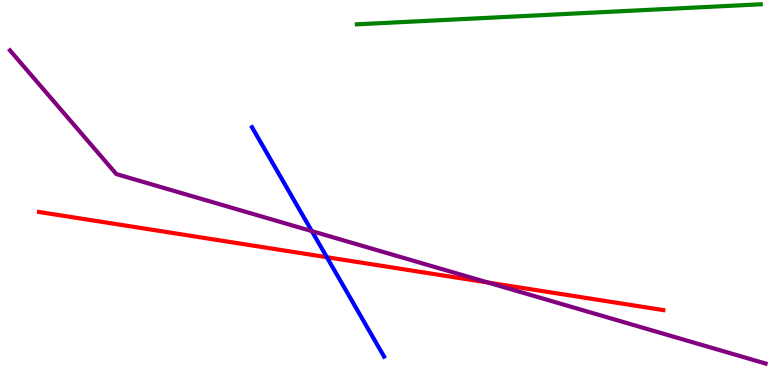[{'lines': ['blue', 'red'], 'intersections': [{'x': 4.22, 'y': 3.32}]}, {'lines': ['green', 'red'], 'intersections': []}, {'lines': ['purple', 'red'], 'intersections': [{'x': 6.3, 'y': 2.66}]}, {'lines': ['blue', 'green'], 'intersections': []}, {'lines': ['blue', 'purple'], 'intersections': [{'x': 4.02, 'y': 4.0}]}, {'lines': ['green', 'purple'], 'intersections': []}]